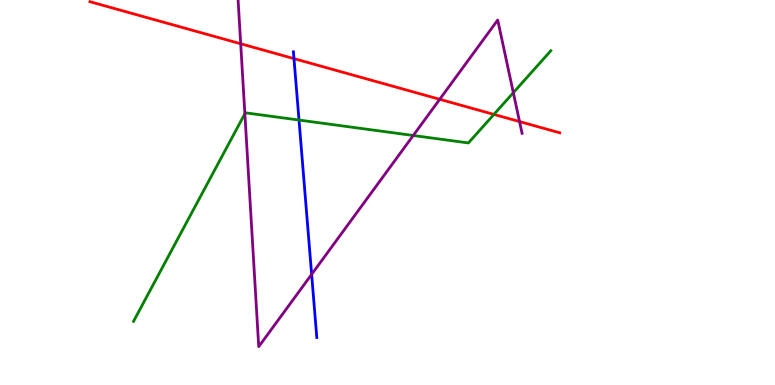[{'lines': ['blue', 'red'], 'intersections': [{'x': 3.79, 'y': 8.48}]}, {'lines': ['green', 'red'], 'intersections': [{'x': 6.37, 'y': 7.03}]}, {'lines': ['purple', 'red'], 'intersections': [{'x': 3.11, 'y': 8.86}, {'x': 5.67, 'y': 7.42}, {'x': 6.7, 'y': 6.84}]}, {'lines': ['blue', 'green'], 'intersections': [{'x': 3.86, 'y': 6.88}]}, {'lines': ['blue', 'purple'], 'intersections': [{'x': 4.02, 'y': 2.87}]}, {'lines': ['green', 'purple'], 'intersections': [{'x': 3.16, 'y': 7.05}, {'x': 5.33, 'y': 6.48}, {'x': 6.62, 'y': 7.59}]}]